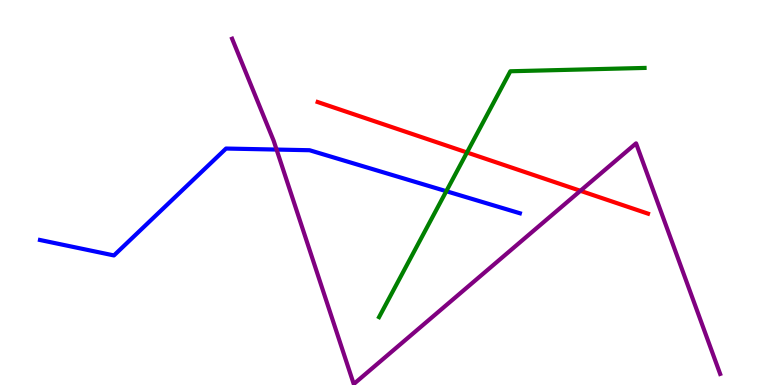[{'lines': ['blue', 'red'], 'intersections': []}, {'lines': ['green', 'red'], 'intersections': [{'x': 6.03, 'y': 6.04}]}, {'lines': ['purple', 'red'], 'intersections': [{'x': 7.49, 'y': 5.04}]}, {'lines': ['blue', 'green'], 'intersections': [{'x': 5.76, 'y': 5.03}]}, {'lines': ['blue', 'purple'], 'intersections': [{'x': 3.57, 'y': 6.12}]}, {'lines': ['green', 'purple'], 'intersections': []}]